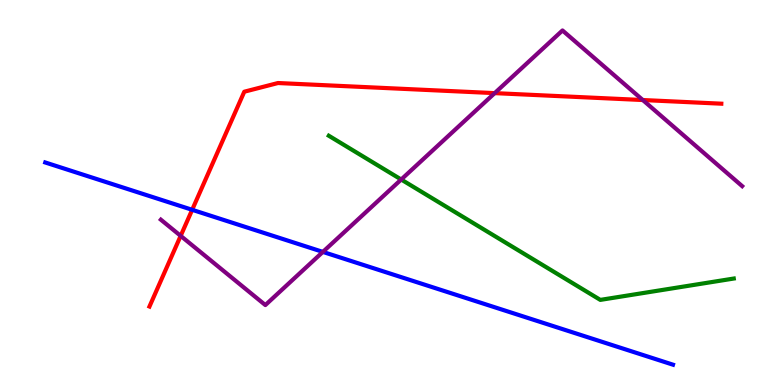[{'lines': ['blue', 'red'], 'intersections': [{'x': 2.48, 'y': 4.55}]}, {'lines': ['green', 'red'], 'intersections': []}, {'lines': ['purple', 'red'], 'intersections': [{'x': 2.33, 'y': 3.87}, {'x': 6.38, 'y': 7.58}, {'x': 8.29, 'y': 7.4}]}, {'lines': ['blue', 'green'], 'intersections': []}, {'lines': ['blue', 'purple'], 'intersections': [{'x': 4.17, 'y': 3.46}]}, {'lines': ['green', 'purple'], 'intersections': [{'x': 5.18, 'y': 5.34}]}]